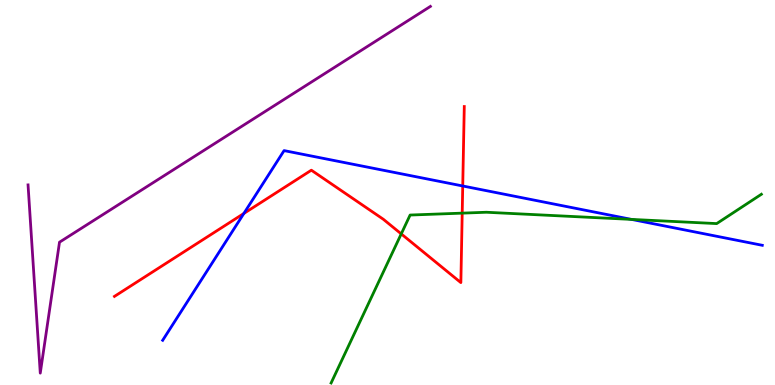[{'lines': ['blue', 'red'], 'intersections': [{'x': 3.15, 'y': 4.46}, {'x': 5.97, 'y': 5.17}]}, {'lines': ['green', 'red'], 'intersections': [{'x': 5.18, 'y': 3.92}, {'x': 5.96, 'y': 4.46}]}, {'lines': ['purple', 'red'], 'intersections': []}, {'lines': ['blue', 'green'], 'intersections': [{'x': 8.15, 'y': 4.3}]}, {'lines': ['blue', 'purple'], 'intersections': []}, {'lines': ['green', 'purple'], 'intersections': []}]